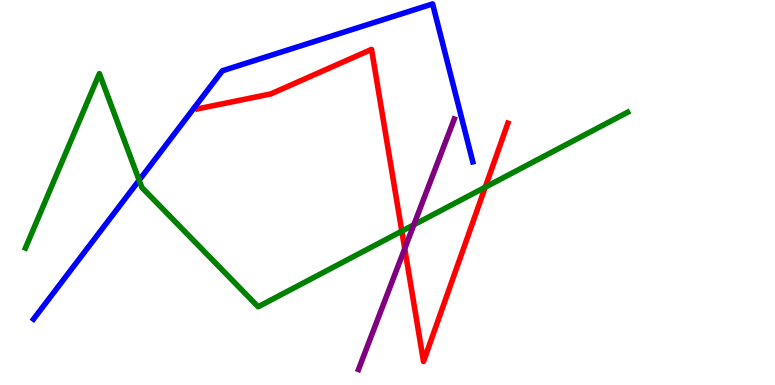[{'lines': ['blue', 'red'], 'intersections': []}, {'lines': ['green', 'red'], 'intersections': [{'x': 5.18, 'y': 4.0}, {'x': 6.26, 'y': 5.14}]}, {'lines': ['purple', 'red'], 'intersections': [{'x': 5.22, 'y': 3.54}]}, {'lines': ['blue', 'green'], 'intersections': [{'x': 1.8, 'y': 5.32}]}, {'lines': ['blue', 'purple'], 'intersections': []}, {'lines': ['green', 'purple'], 'intersections': [{'x': 5.34, 'y': 4.16}]}]